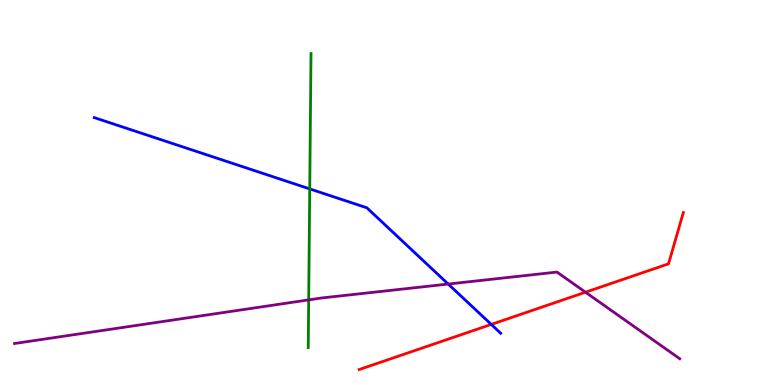[{'lines': ['blue', 'red'], 'intersections': [{'x': 6.34, 'y': 1.57}]}, {'lines': ['green', 'red'], 'intersections': []}, {'lines': ['purple', 'red'], 'intersections': [{'x': 7.55, 'y': 2.41}]}, {'lines': ['blue', 'green'], 'intersections': [{'x': 4.0, 'y': 5.09}]}, {'lines': ['blue', 'purple'], 'intersections': [{'x': 5.78, 'y': 2.62}]}, {'lines': ['green', 'purple'], 'intersections': [{'x': 3.98, 'y': 2.21}]}]